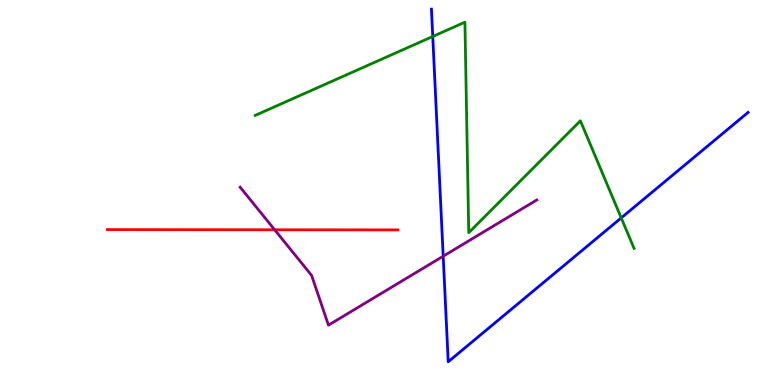[{'lines': ['blue', 'red'], 'intersections': []}, {'lines': ['green', 'red'], 'intersections': []}, {'lines': ['purple', 'red'], 'intersections': [{'x': 3.54, 'y': 4.03}]}, {'lines': ['blue', 'green'], 'intersections': [{'x': 5.58, 'y': 9.05}, {'x': 8.02, 'y': 4.34}]}, {'lines': ['blue', 'purple'], 'intersections': [{'x': 5.72, 'y': 3.35}]}, {'lines': ['green', 'purple'], 'intersections': []}]